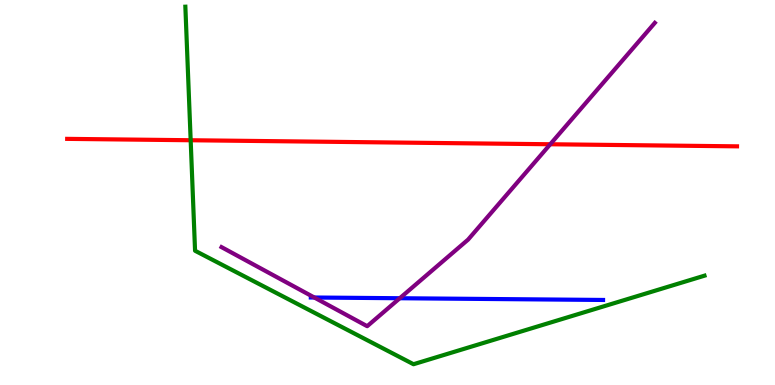[{'lines': ['blue', 'red'], 'intersections': []}, {'lines': ['green', 'red'], 'intersections': [{'x': 2.46, 'y': 6.36}]}, {'lines': ['purple', 'red'], 'intersections': [{'x': 7.1, 'y': 6.25}]}, {'lines': ['blue', 'green'], 'intersections': []}, {'lines': ['blue', 'purple'], 'intersections': [{'x': 4.06, 'y': 2.27}, {'x': 5.16, 'y': 2.25}]}, {'lines': ['green', 'purple'], 'intersections': []}]